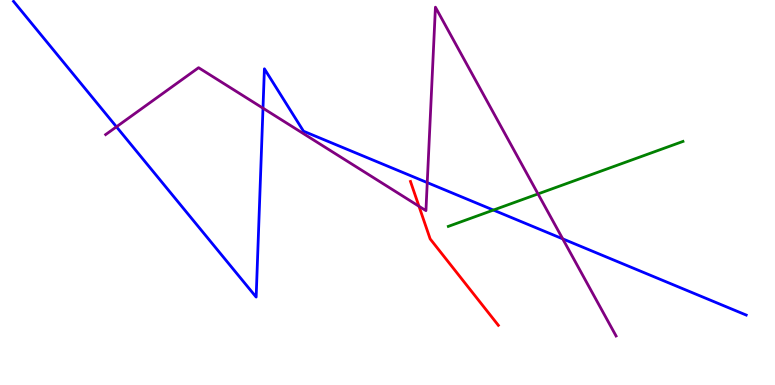[{'lines': ['blue', 'red'], 'intersections': []}, {'lines': ['green', 'red'], 'intersections': []}, {'lines': ['purple', 'red'], 'intersections': [{'x': 5.41, 'y': 4.64}]}, {'lines': ['blue', 'green'], 'intersections': [{'x': 6.37, 'y': 4.54}]}, {'lines': ['blue', 'purple'], 'intersections': [{'x': 1.5, 'y': 6.71}, {'x': 3.39, 'y': 7.19}, {'x': 5.51, 'y': 5.26}, {'x': 7.26, 'y': 3.8}]}, {'lines': ['green', 'purple'], 'intersections': [{'x': 6.94, 'y': 4.96}]}]